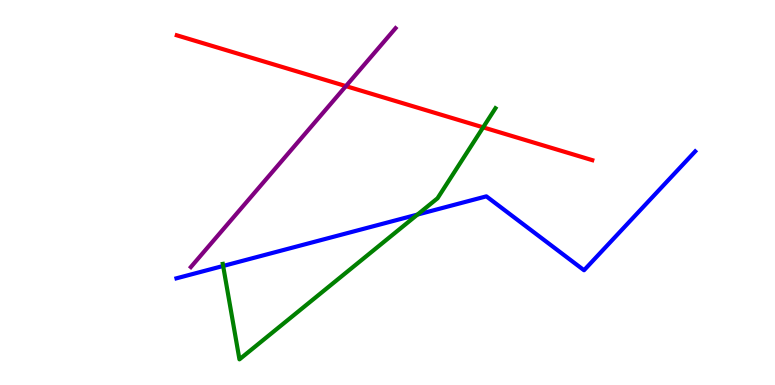[{'lines': ['blue', 'red'], 'intersections': []}, {'lines': ['green', 'red'], 'intersections': [{'x': 6.23, 'y': 6.69}]}, {'lines': ['purple', 'red'], 'intersections': [{'x': 4.46, 'y': 7.76}]}, {'lines': ['blue', 'green'], 'intersections': [{'x': 2.88, 'y': 3.09}, {'x': 5.39, 'y': 4.43}]}, {'lines': ['blue', 'purple'], 'intersections': []}, {'lines': ['green', 'purple'], 'intersections': []}]